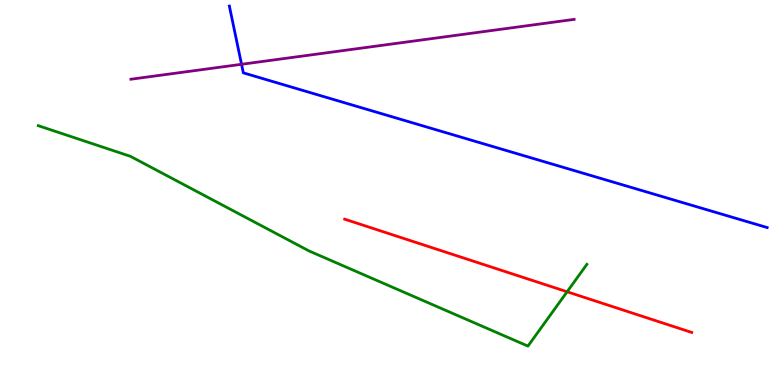[{'lines': ['blue', 'red'], 'intersections': []}, {'lines': ['green', 'red'], 'intersections': [{'x': 7.32, 'y': 2.42}]}, {'lines': ['purple', 'red'], 'intersections': []}, {'lines': ['blue', 'green'], 'intersections': []}, {'lines': ['blue', 'purple'], 'intersections': [{'x': 3.12, 'y': 8.33}]}, {'lines': ['green', 'purple'], 'intersections': []}]